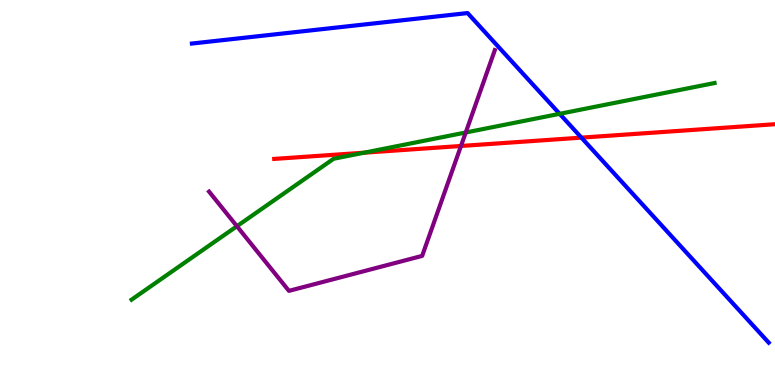[{'lines': ['blue', 'red'], 'intersections': [{'x': 7.5, 'y': 6.43}]}, {'lines': ['green', 'red'], 'intersections': [{'x': 4.7, 'y': 6.03}]}, {'lines': ['purple', 'red'], 'intersections': [{'x': 5.95, 'y': 6.21}]}, {'lines': ['blue', 'green'], 'intersections': [{'x': 7.22, 'y': 7.04}]}, {'lines': ['blue', 'purple'], 'intersections': []}, {'lines': ['green', 'purple'], 'intersections': [{'x': 3.06, 'y': 4.12}, {'x': 6.01, 'y': 6.56}]}]